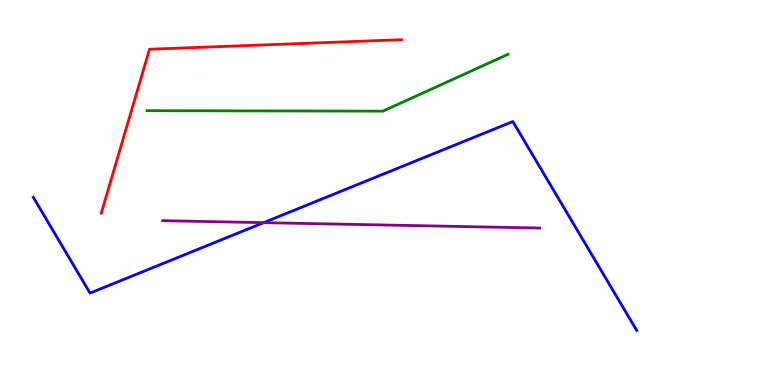[{'lines': ['blue', 'red'], 'intersections': []}, {'lines': ['green', 'red'], 'intersections': []}, {'lines': ['purple', 'red'], 'intersections': []}, {'lines': ['blue', 'green'], 'intersections': []}, {'lines': ['blue', 'purple'], 'intersections': [{'x': 3.4, 'y': 4.22}]}, {'lines': ['green', 'purple'], 'intersections': []}]